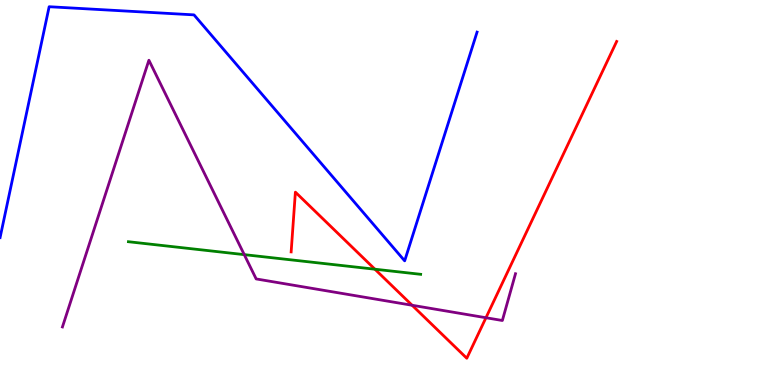[{'lines': ['blue', 'red'], 'intersections': []}, {'lines': ['green', 'red'], 'intersections': [{'x': 4.84, 'y': 3.01}]}, {'lines': ['purple', 'red'], 'intersections': [{'x': 5.32, 'y': 2.07}, {'x': 6.27, 'y': 1.75}]}, {'lines': ['blue', 'green'], 'intersections': []}, {'lines': ['blue', 'purple'], 'intersections': []}, {'lines': ['green', 'purple'], 'intersections': [{'x': 3.15, 'y': 3.39}]}]